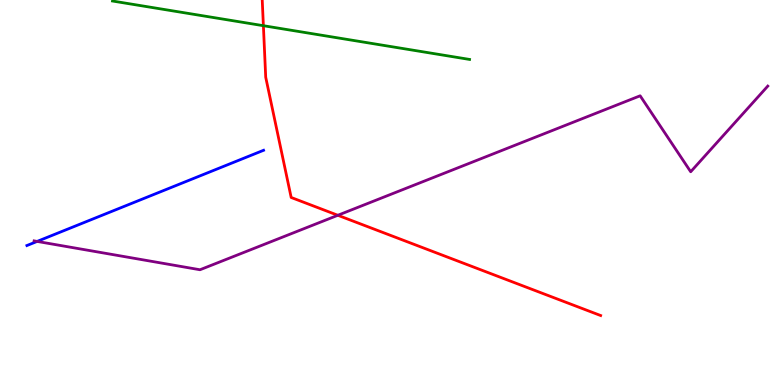[{'lines': ['blue', 'red'], 'intersections': []}, {'lines': ['green', 'red'], 'intersections': [{'x': 3.4, 'y': 9.33}]}, {'lines': ['purple', 'red'], 'intersections': [{'x': 4.36, 'y': 4.41}]}, {'lines': ['blue', 'green'], 'intersections': []}, {'lines': ['blue', 'purple'], 'intersections': [{'x': 0.479, 'y': 3.73}]}, {'lines': ['green', 'purple'], 'intersections': []}]